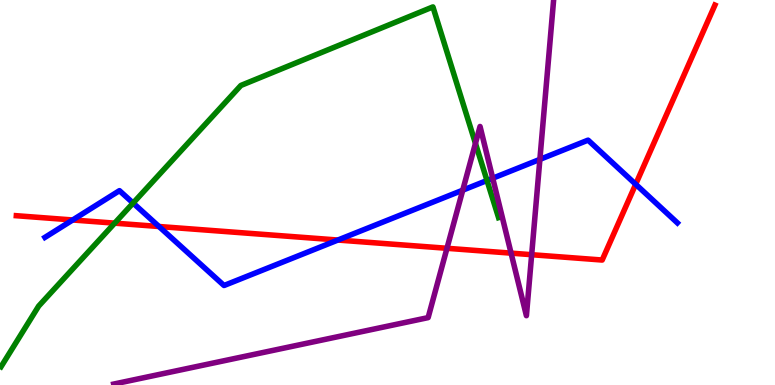[{'lines': ['blue', 'red'], 'intersections': [{'x': 0.938, 'y': 4.29}, {'x': 2.05, 'y': 4.12}, {'x': 4.36, 'y': 3.77}, {'x': 8.2, 'y': 5.21}]}, {'lines': ['green', 'red'], 'intersections': [{'x': 1.48, 'y': 4.2}]}, {'lines': ['purple', 'red'], 'intersections': [{'x': 5.77, 'y': 3.55}, {'x': 6.59, 'y': 3.42}, {'x': 6.86, 'y': 3.38}]}, {'lines': ['blue', 'green'], 'intersections': [{'x': 1.72, 'y': 4.73}, {'x': 6.28, 'y': 5.31}]}, {'lines': ['blue', 'purple'], 'intersections': [{'x': 5.97, 'y': 5.06}, {'x': 6.36, 'y': 5.37}, {'x': 6.97, 'y': 5.86}]}, {'lines': ['green', 'purple'], 'intersections': [{'x': 6.13, 'y': 6.28}]}]